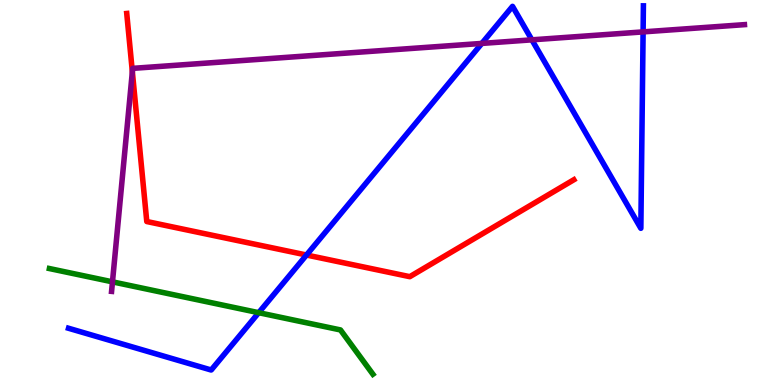[{'lines': ['blue', 'red'], 'intersections': [{'x': 3.95, 'y': 3.38}]}, {'lines': ['green', 'red'], 'intersections': []}, {'lines': ['purple', 'red'], 'intersections': [{'x': 1.71, 'y': 8.14}]}, {'lines': ['blue', 'green'], 'intersections': [{'x': 3.34, 'y': 1.88}]}, {'lines': ['blue', 'purple'], 'intersections': [{'x': 6.22, 'y': 8.87}, {'x': 6.86, 'y': 8.97}, {'x': 8.3, 'y': 9.17}]}, {'lines': ['green', 'purple'], 'intersections': [{'x': 1.45, 'y': 2.68}]}]